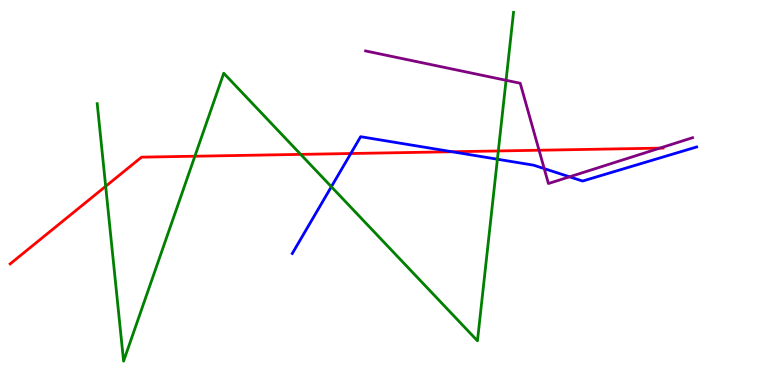[{'lines': ['blue', 'red'], 'intersections': [{'x': 4.53, 'y': 6.01}, {'x': 5.83, 'y': 6.06}]}, {'lines': ['green', 'red'], 'intersections': [{'x': 1.36, 'y': 5.16}, {'x': 2.51, 'y': 5.94}, {'x': 3.88, 'y': 5.99}, {'x': 6.43, 'y': 6.08}]}, {'lines': ['purple', 'red'], 'intersections': [{'x': 6.96, 'y': 6.1}, {'x': 8.51, 'y': 6.15}]}, {'lines': ['blue', 'green'], 'intersections': [{'x': 4.28, 'y': 5.15}, {'x': 6.42, 'y': 5.86}]}, {'lines': ['blue', 'purple'], 'intersections': [{'x': 7.02, 'y': 5.62}, {'x': 7.35, 'y': 5.41}]}, {'lines': ['green', 'purple'], 'intersections': [{'x': 6.53, 'y': 7.91}]}]